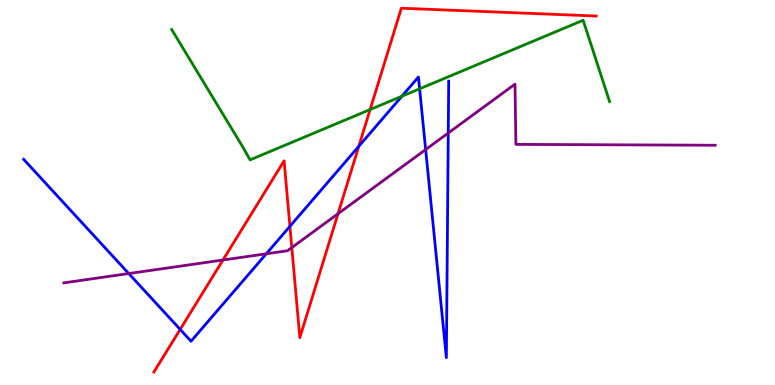[{'lines': ['blue', 'red'], 'intersections': [{'x': 2.32, 'y': 1.44}, {'x': 3.74, 'y': 4.12}, {'x': 4.63, 'y': 6.2}]}, {'lines': ['green', 'red'], 'intersections': [{'x': 4.78, 'y': 7.15}]}, {'lines': ['purple', 'red'], 'intersections': [{'x': 2.88, 'y': 3.25}, {'x': 3.77, 'y': 3.57}, {'x': 4.36, 'y': 4.45}]}, {'lines': ['blue', 'green'], 'intersections': [{'x': 5.19, 'y': 7.5}, {'x': 5.41, 'y': 7.69}]}, {'lines': ['blue', 'purple'], 'intersections': [{'x': 1.66, 'y': 2.89}, {'x': 3.44, 'y': 3.41}, {'x': 5.49, 'y': 6.12}, {'x': 5.78, 'y': 6.55}]}, {'lines': ['green', 'purple'], 'intersections': []}]